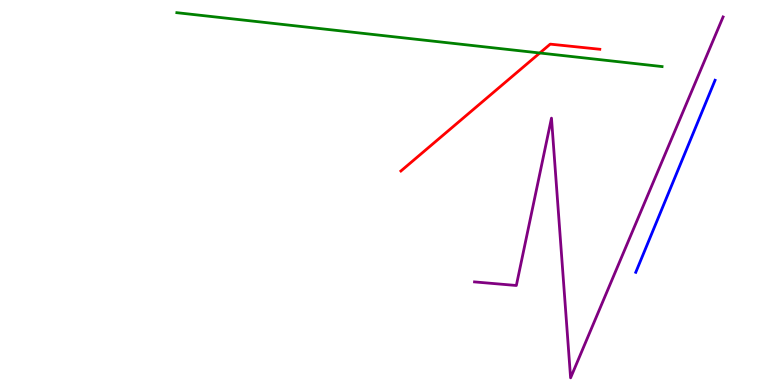[{'lines': ['blue', 'red'], 'intersections': []}, {'lines': ['green', 'red'], 'intersections': [{'x': 6.97, 'y': 8.62}]}, {'lines': ['purple', 'red'], 'intersections': []}, {'lines': ['blue', 'green'], 'intersections': []}, {'lines': ['blue', 'purple'], 'intersections': []}, {'lines': ['green', 'purple'], 'intersections': []}]